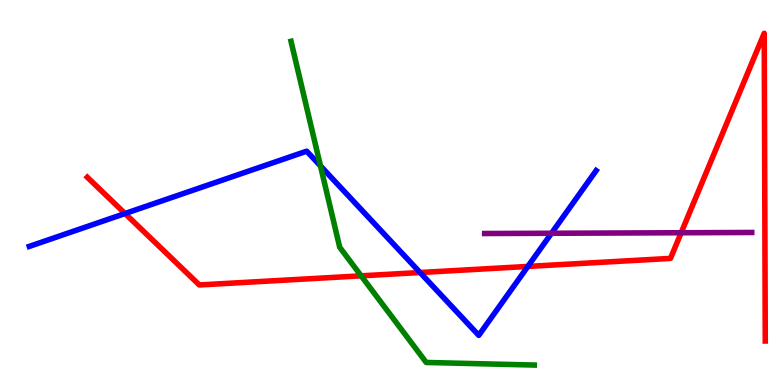[{'lines': ['blue', 'red'], 'intersections': [{'x': 1.61, 'y': 4.45}, {'x': 5.42, 'y': 2.92}, {'x': 6.81, 'y': 3.08}]}, {'lines': ['green', 'red'], 'intersections': [{'x': 4.66, 'y': 2.84}]}, {'lines': ['purple', 'red'], 'intersections': [{'x': 8.79, 'y': 3.95}]}, {'lines': ['blue', 'green'], 'intersections': [{'x': 4.14, 'y': 5.69}]}, {'lines': ['blue', 'purple'], 'intersections': [{'x': 7.12, 'y': 3.94}]}, {'lines': ['green', 'purple'], 'intersections': []}]